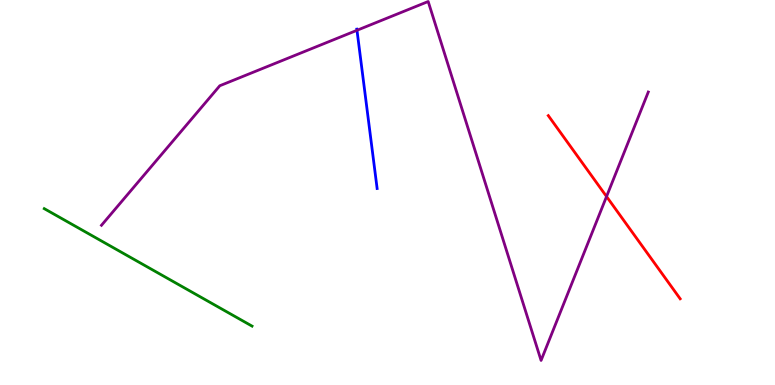[{'lines': ['blue', 'red'], 'intersections': []}, {'lines': ['green', 'red'], 'intersections': []}, {'lines': ['purple', 'red'], 'intersections': [{'x': 7.83, 'y': 4.9}]}, {'lines': ['blue', 'green'], 'intersections': []}, {'lines': ['blue', 'purple'], 'intersections': [{'x': 4.61, 'y': 9.21}]}, {'lines': ['green', 'purple'], 'intersections': []}]